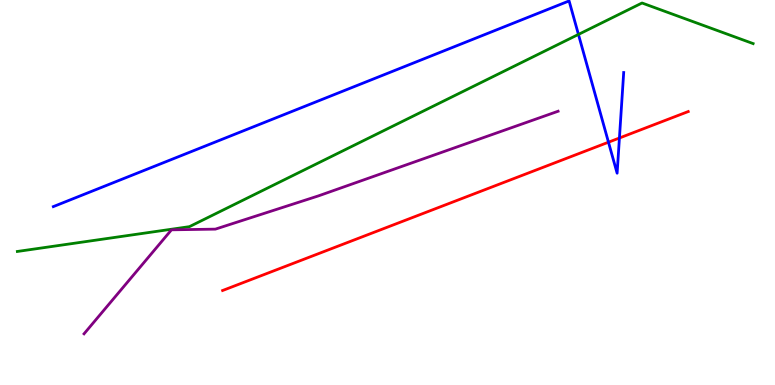[{'lines': ['blue', 'red'], 'intersections': [{'x': 7.85, 'y': 6.31}, {'x': 7.99, 'y': 6.42}]}, {'lines': ['green', 'red'], 'intersections': []}, {'lines': ['purple', 'red'], 'intersections': []}, {'lines': ['blue', 'green'], 'intersections': [{'x': 7.46, 'y': 9.11}]}, {'lines': ['blue', 'purple'], 'intersections': []}, {'lines': ['green', 'purple'], 'intersections': []}]